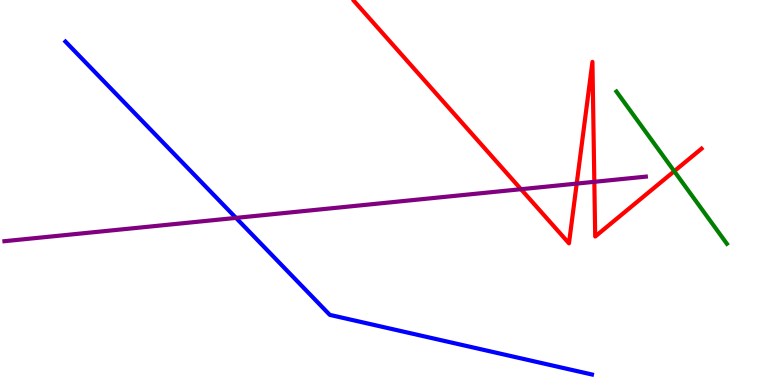[{'lines': ['blue', 'red'], 'intersections': []}, {'lines': ['green', 'red'], 'intersections': [{'x': 8.7, 'y': 5.55}]}, {'lines': ['purple', 'red'], 'intersections': [{'x': 6.72, 'y': 5.09}, {'x': 7.44, 'y': 5.23}, {'x': 7.67, 'y': 5.28}]}, {'lines': ['blue', 'green'], 'intersections': []}, {'lines': ['blue', 'purple'], 'intersections': [{'x': 3.05, 'y': 4.34}]}, {'lines': ['green', 'purple'], 'intersections': []}]